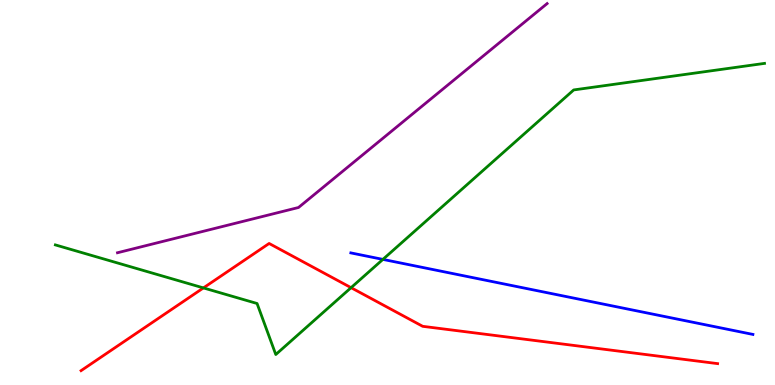[{'lines': ['blue', 'red'], 'intersections': []}, {'lines': ['green', 'red'], 'intersections': [{'x': 2.62, 'y': 2.52}, {'x': 4.53, 'y': 2.53}]}, {'lines': ['purple', 'red'], 'intersections': []}, {'lines': ['blue', 'green'], 'intersections': [{'x': 4.94, 'y': 3.26}]}, {'lines': ['blue', 'purple'], 'intersections': []}, {'lines': ['green', 'purple'], 'intersections': []}]